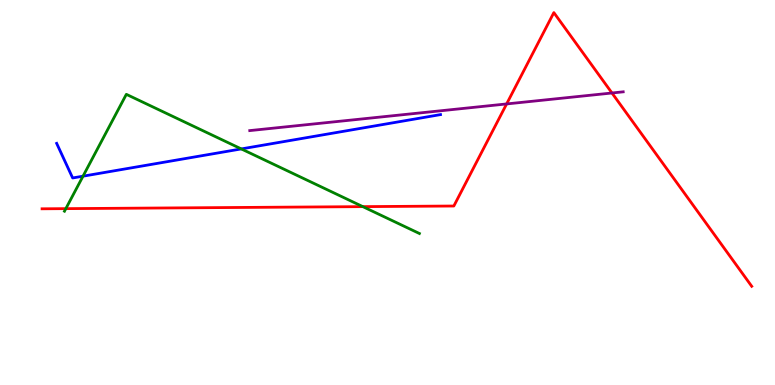[{'lines': ['blue', 'red'], 'intersections': []}, {'lines': ['green', 'red'], 'intersections': [{'x': 0.85, 'y': 4.58}, {'x': 4.68, 'y': 4.63}]}, {'lines': ['purple', 'red'], 'intersections': [{'x': 6.54, 'y': 7.3}, {'x': 7.9, 'y': 7.58}]}, {'lines': ['blue', 'green'], 'intersections': [{'x': 1.07, 'y': 5.42}, {'x': 3.11, 'y': 6.13}]}, {'lines': ['blue', 'purple'], 'intersections': []}, {'lines': ['green', 'purple'], 'intersections': []}]